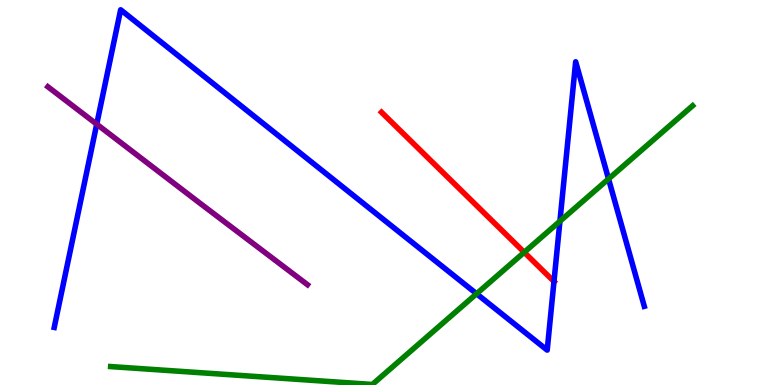[{'lines': ['blue', 'red'], 'intersections': [{'x': 7.15, 'y': 2.69}]}, {'lines': ['green', 'red'], 'intersections': [{'x': 6.76, 'y': 3.45}]}, {'lines': ['purple', 'red'], 'intersections': []}, {'lines': ['blue', 'green'], 'intersections': [{'x': 6.15, 'y': 2.37}, {'x': 7.22, 'y': 4.25}, {'x': 7.85, 'y': 5.35}]}, {'lines': ['blue', 'purple'], 'intersections': [{'x': 1.25, 'y': 6.77}]}, {'lines': ['green', 'purple'], 'intersections': []}]